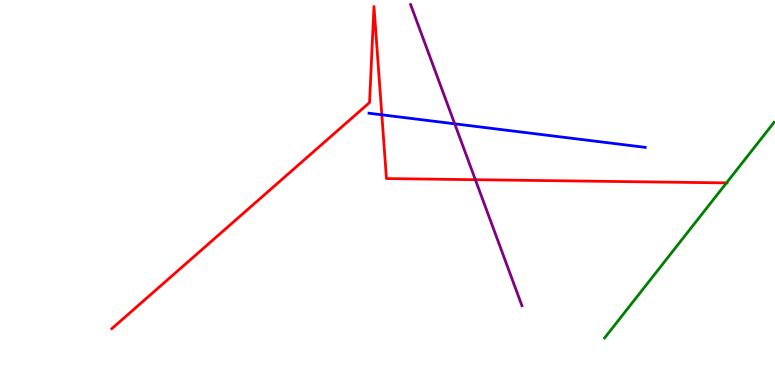[{'lines': ['blue', 'red'], 'intersections': [{'x': 4.93, 'y': 7.02}]}, {'lines': ['green', 'red'], 'intersections': [{'x': 9.37, 'y': 5.25}]}, {'lines': ['purple', 'red'], 'intersections': [{'x': 6.13, 'y': 5.33}]}, {'lines': ['blue', 'green'], 'intersections': []}, {'lines': ['blue', 'purple'], 'intersections': [{'x': 5.87, 'y': 6.78}]}, {'lines': ['green', 'purple'], 'intersections': []}]